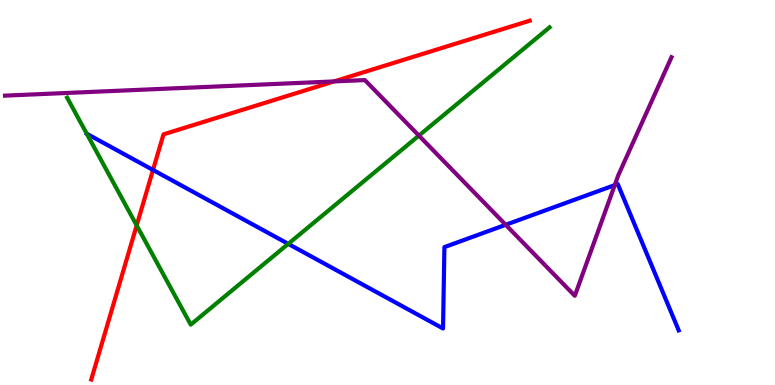[{'lines': ['blue', 'red'], 'intersections': [{'x': 1.97, 'y': 5.59}]}, {'lines': ['green', 'red'], 'intersections': [{'x': 1.76, 'y': 4.15}]}, {'lines': ['purple', 'red'], 'intersections': [{'x': 4.31, 'y': 7.89}]}, {'lines': ['blue', 'green'], 'intersections': [{'x': 3.72, 'y': 3.67}]}, {'lines': ['blue', 'purple'], 'intersections': [{'x': 6.53, 'y': 4.16}, {'x': 7.93, 'y': 5.19}]}, {'lines': ['green', 'purple'], 'intersections': [{'x': 5.41, 'y': 6.48}]}]